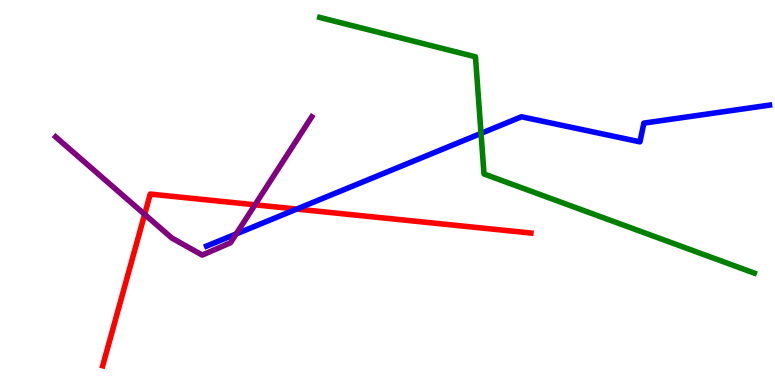[{'lines': ['blue', 'red'], 'intersections': [{'x': 3.83, 'y': 4.57}]}, {'lines': ['green', 'red'], 'intersections': []}, {'lines': ['purple', 'red'], 'intersections': [{'x': 1.87, 'y': 4.43}, {'x': 3.29, 'y': 4.68}]}, {'lines': ['blue', 'green'], 'intersections': [{'x': 6.21, 'y': 6.54}]}, {'lines': ['blue', 'purple'], 'intersections': [{'x': 3.05, 'y': 3.92}]}, {'lines': ['green', 'purple'], 'intersections': []}]